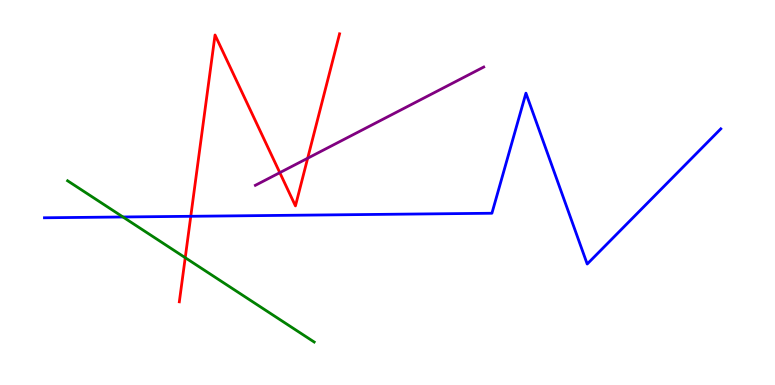[{'lines': ['blue', 'red'], 'intersections': [{'x': 2.46, 'y': 4.38}]}, {'lines': ['green', 'red'], 'intersections': [{'x': 2.39, 'y': 3.31}]}, {'lines': ['purple', 'red'], 'intersections': [{'x': 3.61, 'y': 5.52}, {'x': 3.97, 'y': 5.89}]}, {'lines': ['blue', 'green'], 'intersections': [{'x': 1.59, 'y': 4.36}]}, {'lines': ['blue', 'purple'], 'intersections': []}, {'lines': ['green', 'purple'], 'intersections': []}]